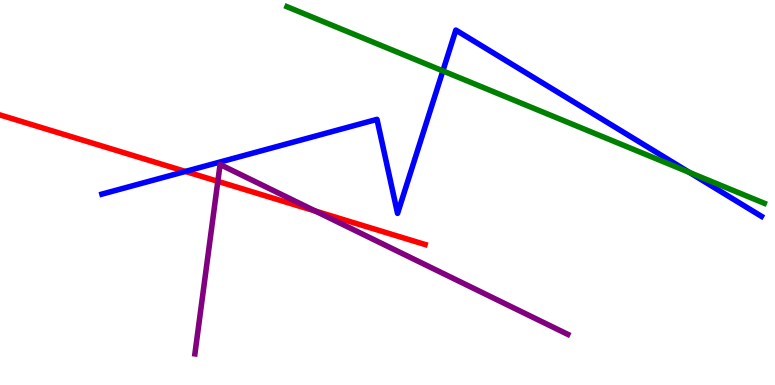[{'lines': ['blue', 'red'], 'intersections': [{'x': 2.39, 'y': 5.55}]}, {'lines': ['green', 'red'], 'intersections': []}, {'lines': ['purple', 'red'], 'intersections': [{'x': 2.81, 'y': 5.29}, {'x': 4.07, 'y': 4.52}]}, {'lines': ['blue', 'green'], 'intersections': [{'x': 5.71, 'y': 8.16}, {'x': 8.9, 'y': 5.52}]}, {'lines': ['blue', 'purple'], 'intersections': []}, {'lines': ['green', 'purple'], 'intersections': []}]